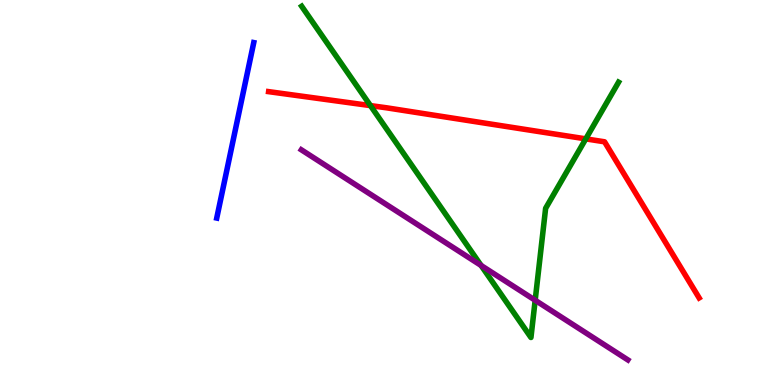[{'lines': ['blue', 'red'], 'intersections': []}, {'lines': ['green', 'red'], 'intersections': [{'x': 4.78, 'y': 7.26}, {'x': 7.56, 'y': 6.39}]}, {'lines': ['purple', 'red'], 'intersections': []}, {'lines': ['blue', 'green'], 'intersections': []}, {'lines': ['blue', 'purple'], 'intersections': []}, {'lines': ['green', 'purple'], 'intersections': [{'x': 6.21, 'y': 3.1}, {'x': 6.91, 'y': 2.2}]}]